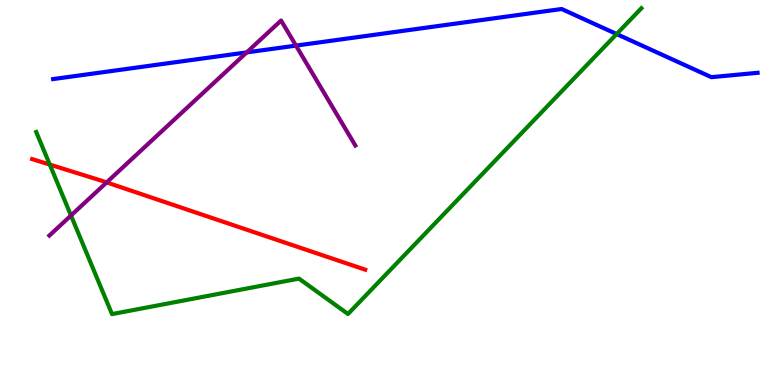[{'lines': ['blue', 'red'], 'intersections': []}, {'lines': ['green', 'red'], 'intersections': [{'x': 0.642, 'y': 5.73}]}, {'lines': ['purple', 'red'], 'intersections': [{'x': 1.38, 'y': 5.26}]}, {'lines': ['blue', 'green'], 'intersections': [{'x': 7.96, 'y': 9.12}]}, {'lines': ['blue', 'purple'], 'intersections': [{'x': 3.18, 'y': 8.64}, {'x': 3.82, 'y': 8.82}]}, {'lines': ['green', 'purple'], 'intersections': [{'x': 0.916, 'y': 4.4}]}]